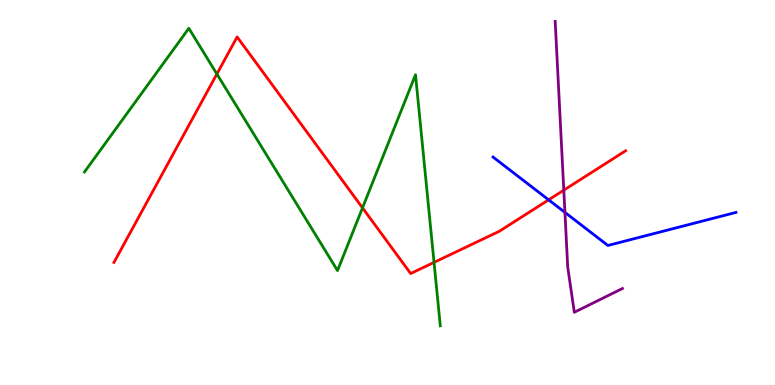[{'lines': ['blue', 'red'], 'intersections': [{'x': 7.08, 'y': 4.81}]}, {'lines': ['green', 'red'], 'intersections': [{'x': 2.8, 'y': 8.08}, {'x': 4.68, 'y': 4.6}, {'x': 5.6, 'y': 3.18}]}, {'lines': ['purple', 'red'], 'intersections': [{'x': 7.27, 'y': 5.06}]}, {'lines': ['blue', 'green'], 'intersections': []}, {'lines': ['blue', 'purple'], 'intersections': [{'x': 7.29, 'y': 4.48}]}, {'lines': ['green', 'purple'], 'intersections': []}]